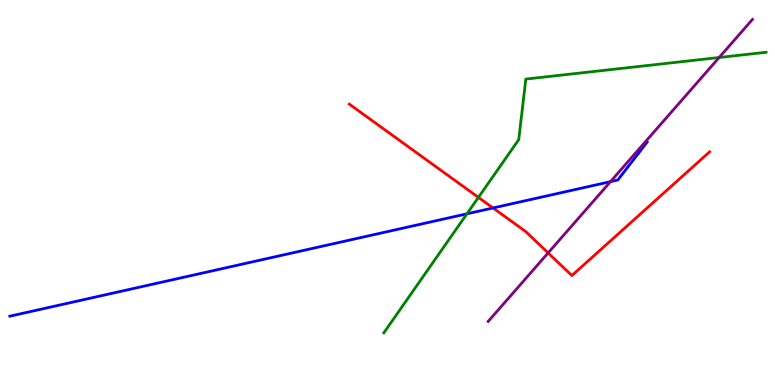[{'lines': ['blue', 'red'], 'intersections': [{'x': 6.36, 'y': 4.6}]}, {'lines': ['green', 'red'], 'intersections': [{'x': 6.17, 'y': 4.87}]}, {'lines': ['purple', 'red'], 'intersections': [{'x': 7.07, 'y': 3.43}]}, {'lines': ['blue', 'green'], 'intersections': [{'x': 6.03, 'y': 4.45}]}, {'lines': ['blue', 'purple'], 'intersections': [{'x': 7.88, 'y': 5.28}]}, {'lines': ['green', 'purple'], 'intersections': [{'x': 9.28, 'y': 8.51}]}]